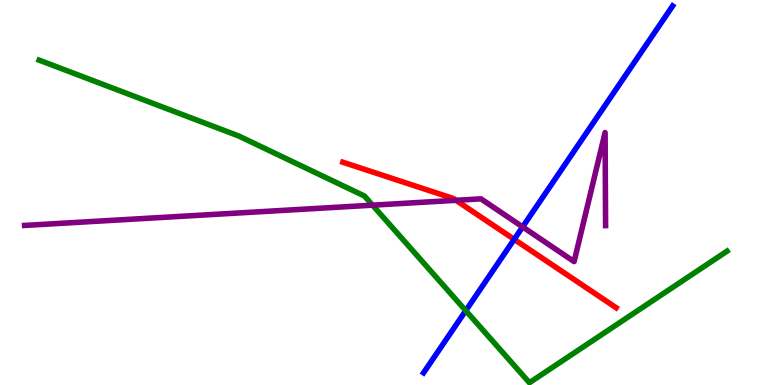[{'lines': ['blue', 'red'], 'intersections': [{'x': 6.63, 'y': 3.78}]}, {'lines': ['green', 'red'], 'intersections': []}, {'lines': ['purple', 'red'], 'intersections': [{'x': 5.88, 'y': 4.8}]}, {'lines': ['blue', 'green'], 'intersections': [{'x': 6.01, 'y': 1.93}]}, {'lines': ['blue', 'purple'], 'intersections': [{'x': 6.74, 'y': 4.11}]}, {'lines': ['green', 'purple'], 'intersections': [{'x': 4.81, 'y': 4.67}]}]